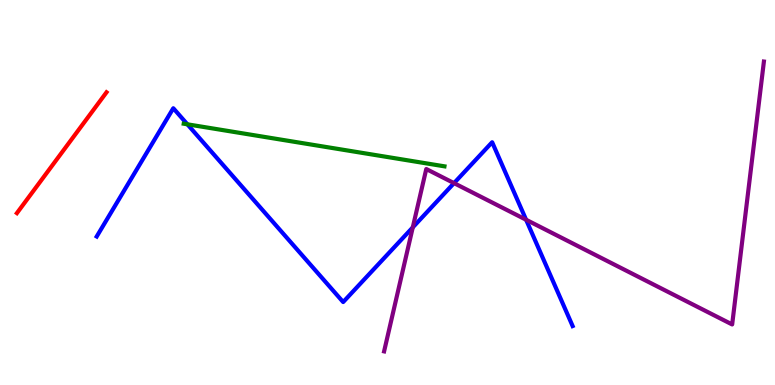[{'lines': ['blue', 'red'], 'intersections': []}, {'lines': ['green', 'red'], 'intersections': []}, {'lines': ['purple', 'red'], 'intersections': []}, {'lines': ['blue', 'green'], 'intersections': [{'x': 2.42, 'y': 6.77}]}, {'lines': ['blue', 'purple'], 'intersections': [{'x': 5.33, 'y': 4.09}, {'x': 5.86, 'y': 5.24}, {'x': 6.79, 'y': 4.29}]}, {'lines': ['green', 'purple'], 'intersections': []}]